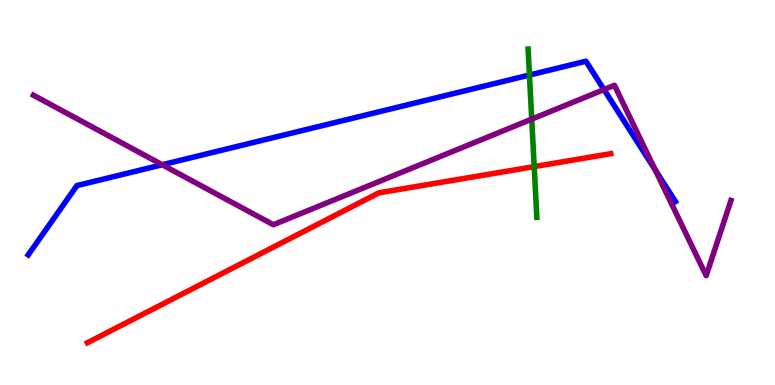[{'lines': ['blue', 'red'], 'intersections': []}, {'lines': ['green', 'red'], 'intersections': [{'x': 6.89, 'y': 5.67}]}, {'lines': ['purple', 'red'], 'intersections': []}, {'lines': ['blue', 'green'], 'intersections': [{'x': 6.83, 'y': 8.05}]}, {'lines': ['blue', 'purple'], 'intersections': [{'x': 2.09, 'y': 5.72}, {'x': 7.79, 'y': 7.67}, {'x': 8.46, 'y': 5.58}]}, {'lines': ['green', 'purple'], 'intersections': [{'x': 6.86, 'y': 6.91}]}]